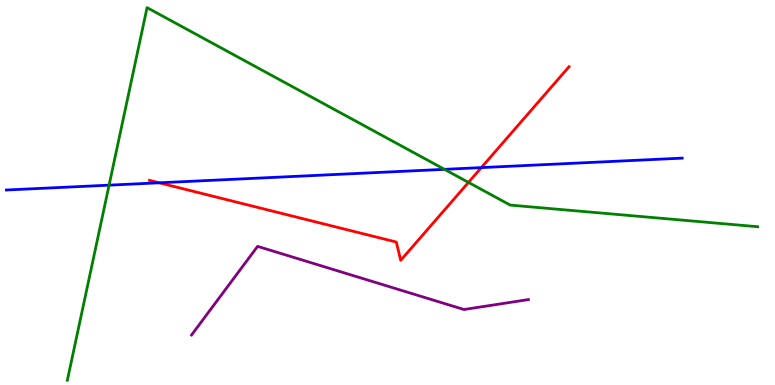[{'lines': ['blue', 'red'], 'intersections': [{'x': 2.05, 'y': 5.25}, {'x': 6.21, 'y': 5.65}]}, {'lines': ['green', 'red'], 'intersections': [{'x': 6.04, 'y': 5.26}]}, {'lines': ['purple', 'red'], 'intersections': []}, {'lines': ['blue', 'green'], 'intersections': [{'x': 1.41, 'y': 5.19}, {'x': 5.74, 'y': 5.6}]}, {'lines': ['blue', 'purple'], 'intersections': []}, {'lines': ['green', 'purple'], 'intersections': []}]